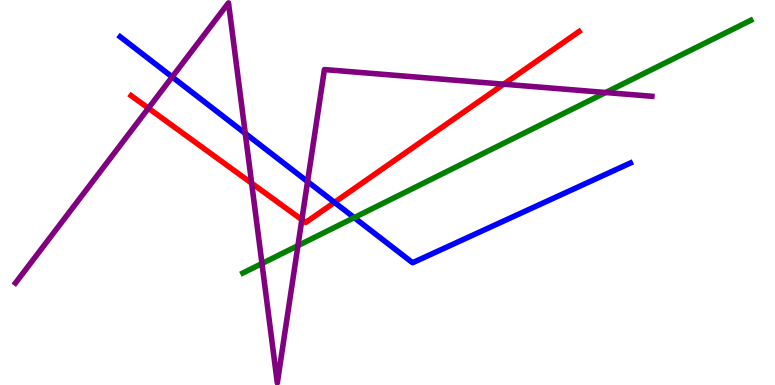[{'lines': ['blue', 'red'], 'intersections': [{'x': 4.32, 'y': 4.74}]}, {'lines': ['green', 'red'], 'intersections': []}, {'lines': ['purple', 'red'], 'intersections': [{'x': 1.91, 'y': 7.19}, {'x': 3.25, 'y': 5.24}, {'x': 3.89, 'y': 4.29}, {'x': 6.5, 'y': 7.81}]}, {'lines': ['blue', 'green'], 'intersections': [{'x': 4.57, 'y': 4.35}]}, {'lines': ['blue', 'purple'], 'intersections': [{'x': 2.22, 'y': 8.0}, {'x': 3.16, 'y': 6.53}, {'x': 3.97, 'y': 5.28}]}, {'lines': ['green', 'purple'], 'intersections': [{'x': 3.38, 'y': 3.16}, {'x': 3.84, 'y': 3.62}, {'x': 7.82, 'y': 7.6}]}]